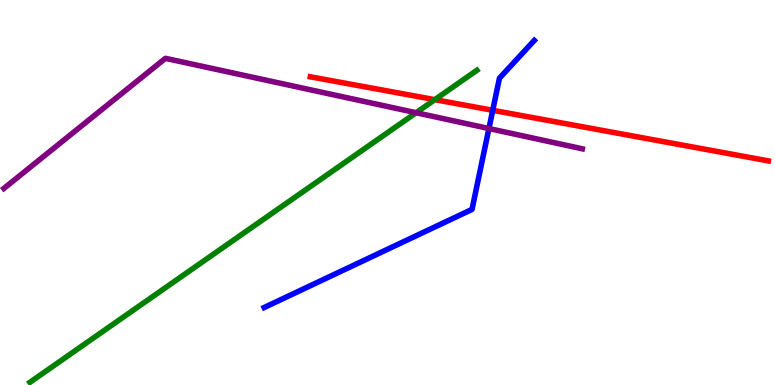[{'lines': ['blue', 'red'], 'intersections': [{'x': 6.36, 'y': 7.14}]}, {'lines': ['green', 'red'], 'intersections': [{'x': 5.61, 'y': 7.41}]}, {'lines': ['purple', 'red'], 'intersections': []}, {'lines': ['blue', 'green'], 'intersections': []}, {'lines': ['blue', 'purple'], 'intersections': [{'x': 6.31, 'y': 6.66}]}, {'lines': ['green', 'purple'], 'intersections': [{'x': 5.37, 'y': 7.07}]}]